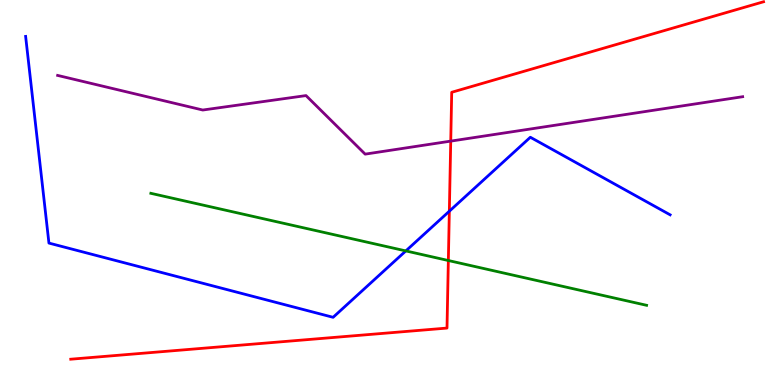[{'lines': ['blue', 'red'], 'intersections': [{'x': 5.8, 'y': 4.51}]}, {'lines': ['green', 'red'], 'intersections': [{'x': 5.79, 'y': 3.23}]}, {'lines': ['purple', 'red'], 'intersections': [{'x': 5.82, 'y': 6.33}]}, {'lines': ['blue', 'green'], 'intersections': [{'x': 5.24, 'y': 3.48}]}, {'lines': ['blue', 'purple'], 'intersections': []}, {'lines': ['green', 'purple'], 'intersections': []}]